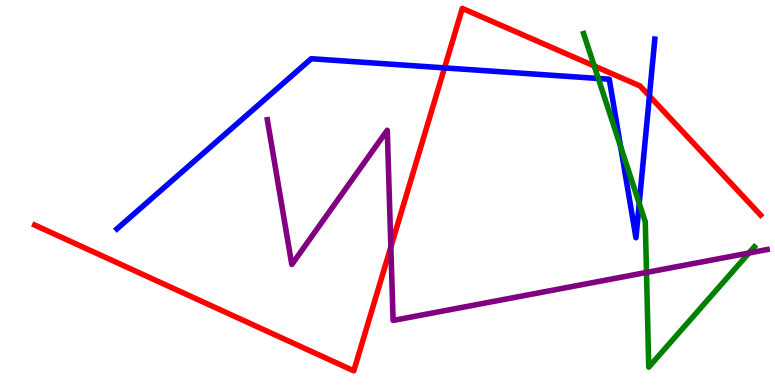[{'lines': ['blue', 'red'], 'intersections': [{'x': 5.74, 'y': 8.24}, {'x': 8.38, 'y': 7.51}]}, {'lines': ['green', 'red'], 'intersections': [{'x': 7.67, 'y': 8.29}]}, {'lines': ['purple', 'red'], 'intersections': [{'x': 5.04, 'y': 3.58}]}, {'lines': ['blue', 'green'], 'intersections': [{'x': 7.72, 'y': 7.96}, {'x': 8.01, 'y': 6.2}, {'x': 8.25, 'y': 4.72}]}, {'lines': ['blue', 'purple'], 'intersections': []}, {'lines': ['green', 'purple'], 'intersections': [{'x': 8.34, 'y': 2.92}, {'x': 9.66, 'y': 3.43}]}]